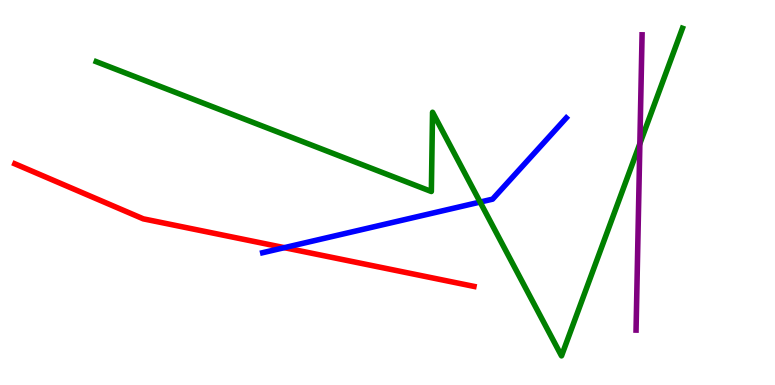[{'lines': ['blue', 'red'], 'intersections': [{'x': 3.67, 'y': 3.57}]}, {'lines': ['green', 'red'], 'intersections': []}, {'lines': ['purple', 'red'], 'intersections': []}, {'lines': ['blue', 'green'], 'intersections': [{'x': 6.19, 'y': 4.75}]}, {'lines': ['blue', 'purple'], 'intersections': []}, {'lines': ['green', 'purple'], 'intersections': [{'x': 8.26, 'y': 6.27}]}]